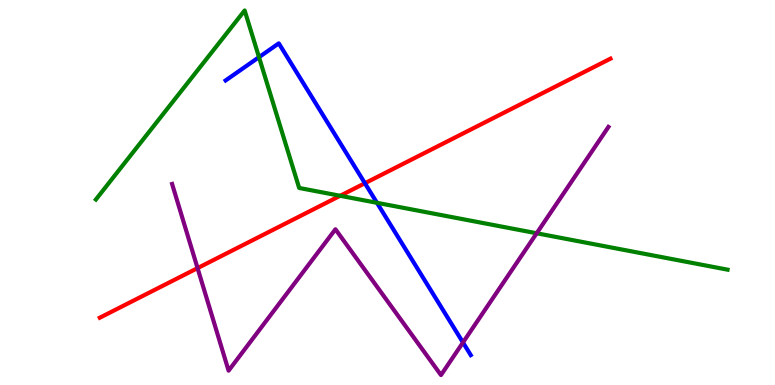[{'lines': ['blue', 'red'], 'intersections': [{'x': 4.71, 'y': 5.24}]}, {'lines': ['green', 'red'], 'intersections': [{'x': 4.39, 'y': 4.91}]}, {'lines': ['purple', 'red'], 'intersections': [{'x': 2.55, 'y': 3.04}]}, {'lines': ['blue', 'green'], 'intersections': [{'x': 3.34, 'y': 8.52}, {'x': 4.86, 'y': 4.73}]}, {'lines': ['blue', 'purple'], 'intersections': [{'x': 5.97, 'y': 1.1}]}, {'lines': ['green', 'purple'], 'intersections': [{'x': 6.92, 'y': 3.94}]}]